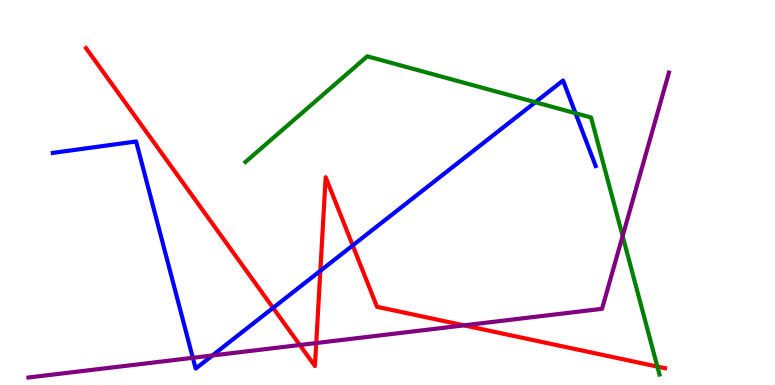[{'lines': ['blue', 'red'], 'intersections': [{'x': 3.52, 'y': 2.0}, {'x': 4.13, 'y': 2.97}, {'x': 4.55, 'y': 3.63}]}, {'lines': ['green', 'red'], 'intersections': [{'x': 8.48, 'y': 0.478}]}, {'lines': ['purple', 'red'], 'intersections': [{'x': 3.87, 'y': 1.04}, {'x': 4.08, 'y': 1.09}, {'x': 5.99, 'y': 1.55}]}, {'lines': ['blue', 'green'], 'intersections': [{'x': 6.91, 'y': 7.34}, {'x': 7.43, 'y': 7.06}]}, {'lines': ['blue', 'purple'], 'intersections': [{'x': 2.49, 'y': 0.706}, {'x': 2.74, 'y': 0.767}]}, {'lines': ['green', 'purple'], 'intersections': [{'x': 8.03, 'y': 3.87}]}]